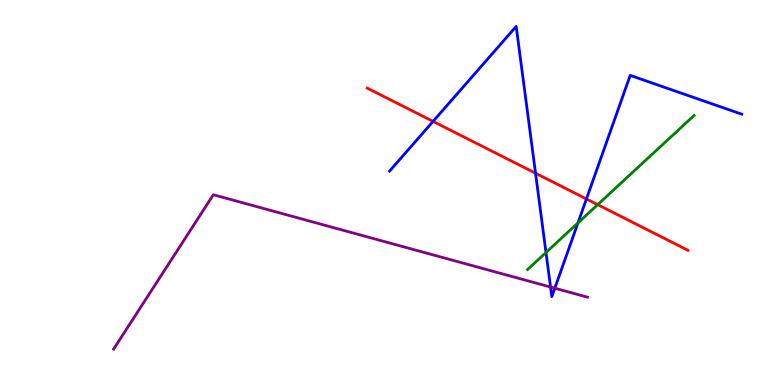[{'lines': ['blue', 'red'], 'intersections': [{'x': 5.59, 'y': 6.85}, {'x': 6.91, 'y': 5.5}, {'x': 7.57, 'y': 4.83}]}, {'lines': ['green', 'red'], 'intersections': [{'x': 7.71, 'y': 4.68}]}, {'lines': ['purple', 'red'], 'intersections': []}, {'lines': ['blue', 'green'], 'intersections': [{'x': 7.04, 'y': 3.44}, {'x': 7.46, 'y': 4.21}]}, {'lines': ['blue', 'purple'], 'intersections': [{'x': 7.1, 'y': 2.54}, {'x': 7.16, 'y': 2.51}]}, {'lines': ['green', 'purple'], 'intersections': []}]